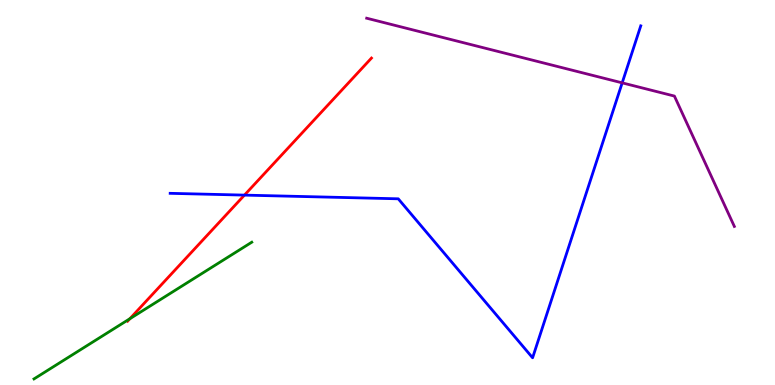[{'lines': ['blue', 'red'], 'intersections': [{'x': 3.15, 'y': 4.93}]}, {'lines': ['green', 'red'], 'intersections': [{'x': 1.68, 'y': 1.72}]}, {'lines': ['purple', 'red'], 'intersections': []}, {'lines': ['blue', 'green'], 'intersections': []}, {'lines': ['blue', 'purple'], 'intersections': [{'x': 8.03, 'y': 7.85}]}, {'lines': ['green', 'purple'], 'intersections': []}]